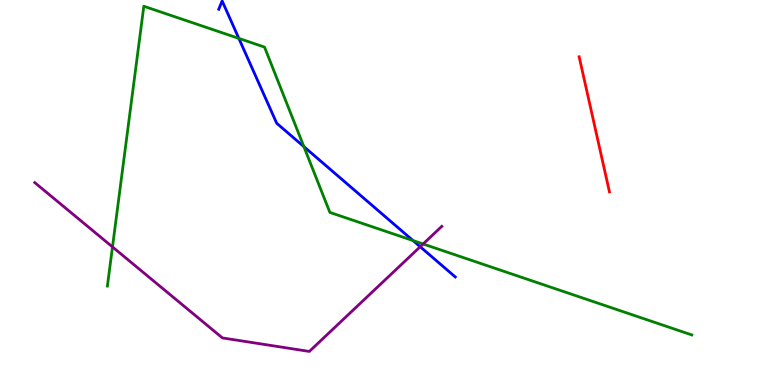[{'lines': ['blue', 'red'], 'intersections': []}, {'lines': ['green', 'red'], 'intersections': []}, {'lines': ['purple', 'red'], 'intersections': []}, {'lines': ['blue', 'green'], 'intersections': [{'x': 3.08, 'y': 9.0}, {'x': 3.92, 'y': 6.19}, {'x': 5.33, 'y': 3.75}]}, {'lines': ['blue', 'purple'], 'intersections': [{'x': 5.42, 'y': 3.59}]}, {'lines': ['green', 'purple'], 'intersections': [{'x': 1.45, 'y': 3.59}, {'x': 5.46, 'y': 3.66}]}]